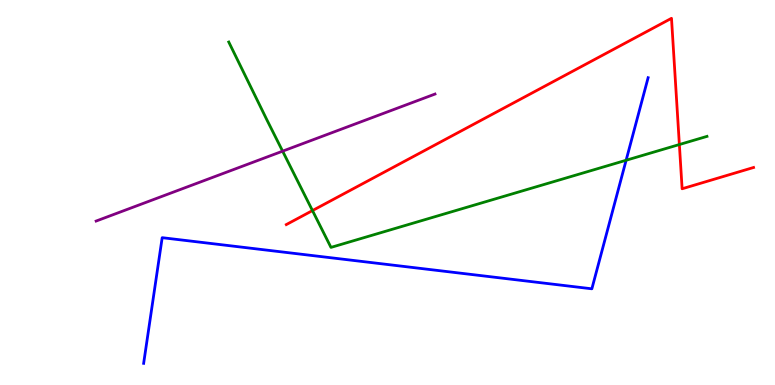[{'lines': ['blue', 'red'], 'intersections': []}, {'lines': ['green', 'red'], 'intersections': [{'x': 4.03, 'y': 4.53}, {'x': 8.77, 'y': 6.25}]}, {'lines': ['purple', 'red'], 'intersections': []}, {'lines': ['blue', 'green'], 'intersections': [{'x': 8.08, 'y': 5.84}]}, {'lines': ['blue', 'purple'], 'intersections': []}, {'lines': ['green', 'purple'], 'intersections': [{'x': 3.65, 'y': 6.07}]}]